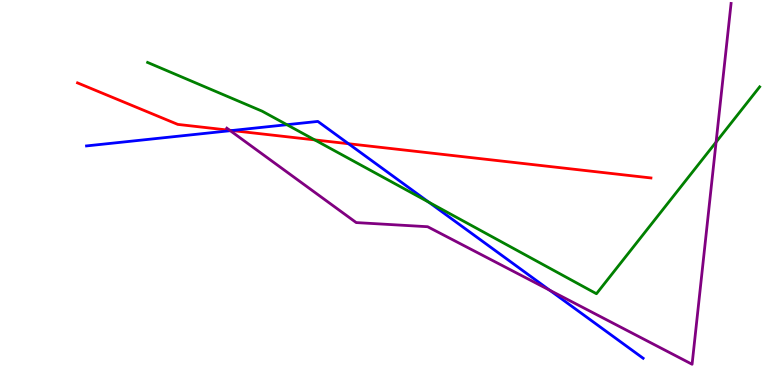[{'lines': ['blue', 'red'], 'intersections': [{'x': 2.99, 'y': 6.61}, {'x': 4.5, 'y': 6.27}]}, {'lines': ['green', 'red'], 'intersections': [{'x': 4.06, 'y': 6.37}]}, {'lines': ['purple', 'red'], 'intersections': [{'x': 2.96, 'y': 6.62}]}, {'lines': ['blue', 'green'], 'intersections': [{'x': 3.7, 'y': 6.76}, {'x': 5.53, 'y': 4.75}]}, {'lines': ['blue', 'purple'], 'intersections': [{'x': 2.97, 'y': 6.61}, {'x': 7.09, 'y': 2.46}]}, {'lines': ['green', 'purple'], 'intersections': [{'x': 9.24, 'y': 6.31}]}]